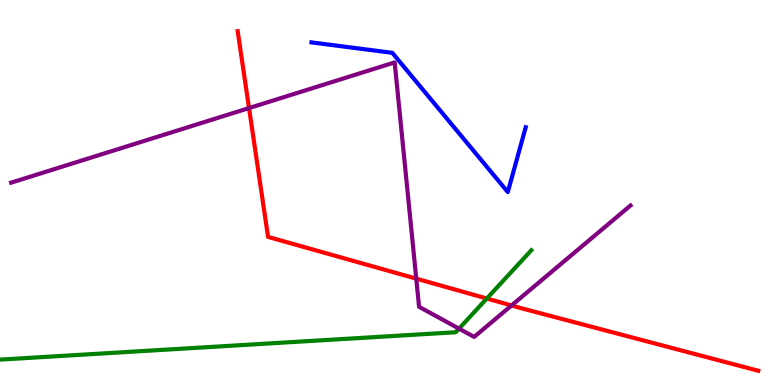[{'lines': ['blue', 'red'], 'intersections': []}, {'lines': ['green', 'red'], 'intersections': [{'x': 6.28, 'y': 2.25}]}, {'lines': ['purple', 'red'], 'intersections': [{'x': 3.21, 'y': 7.19}, {'x': 5.37, 'y': 2.76}, {'x': 6.6, 'y': 2.07}]}, {'lines': ['blue', 'green'], 'intersections': []}, {'lines': ['blue', 'purple'], 'intersections': []}, {'lines': ['green', 'purple'], 'intersections': [{'x': 5.92, 'y': 1.46}]}]